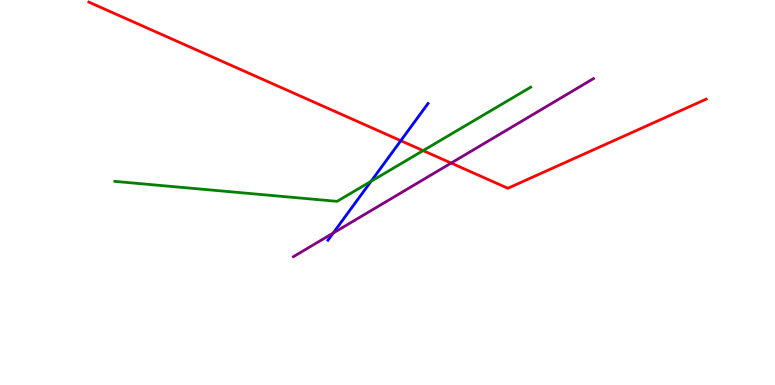[{'lines': ['blue', 'red'], 'intersections': [{'x': 5.17, 'y': 6.35}]}, {'lines': ['green', 'red'], 'intersections': [{'x': 5.46, 'y': 6.09}]}, {'lines': ['purple', 'red'], 'intersections': [{'x': 5.82, 'y': 5.76}]}, {'lines': ['blue', 'green'], 'intersections': [{'x': 4.79, 'y': 5.29}]}, {'lines': ['blue', 'purple'], 'intersections': [{'x': 4.3, 'y': 3.95}]}, {'lines': ['green', 'purple'], 'intersections': []}]